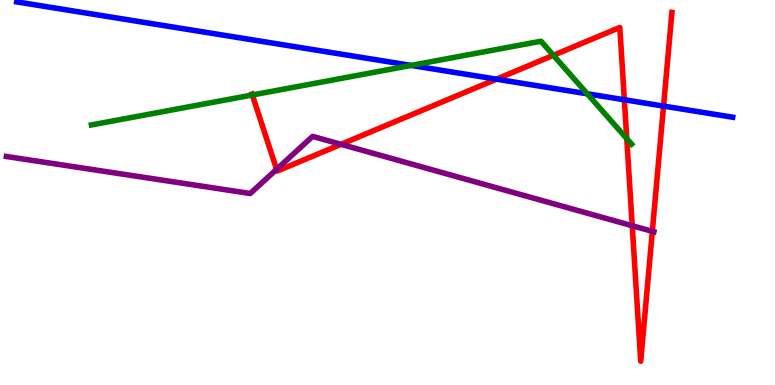[{'lines': ['blue', 'red'], 'intersections': [{'x': 6.41, 'y': 7.94}, {'x': 8.06, 'y': 7.41}, {'x': 8.56, 'y': 7.24}]}, {'lines': ['green', 'red'], 'intersections': [{'x': 3.26, 'y': 7.53}, {'x': 7.14, 'y': 8.56}, {'x': 8.09, 'y': 6.4}]}, {'lines': ['purple', 'red'], 'intersections': [{'x': 3.57, 'y': 5.6}, {'x': 4.4, 'y': 6.25}, {'x': 8.16, 'y': 4.14}, {'x': 8.42, 'y': 3.99}]}, {'lines': ['blue', 'green'], 'intersections': [{'x': 5.3, 'y': 8.3}, {'x': 7.58, 'y': 7.56}]}, {'lines': ['blue', 'purple'], 'intersections': []}, {'lines': ['green', 'purple'], 'intersections': []}]